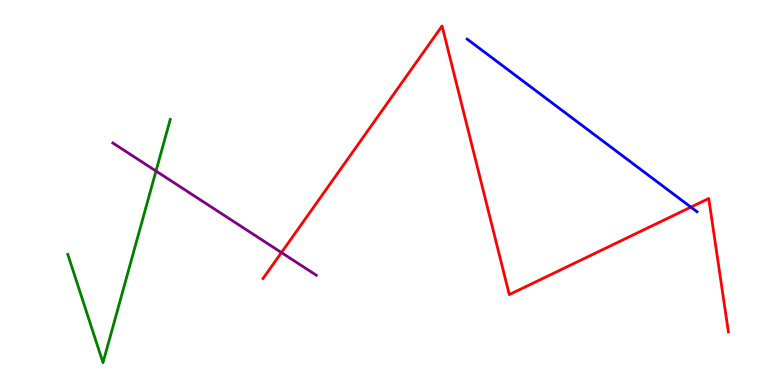[{'lines': ['blue', 'red'], 'intersections': [{'x': 8.91, 'y': 4.62}]}, {'lines': ['green', 'red'], 'intersections': []}, {'lines': ['purple', 'red'], 'intersections': [{'x': 3.63, 'y': 3.44}]}, {'lines': ['blue', 'green'], 'intersections': []}, {'lines': ['blue', 'purple'], 'intersections': []}, {'lines': ['green', 'purple'], 'intersections': [{'x': 2.01, 'y': 5.56}]}]